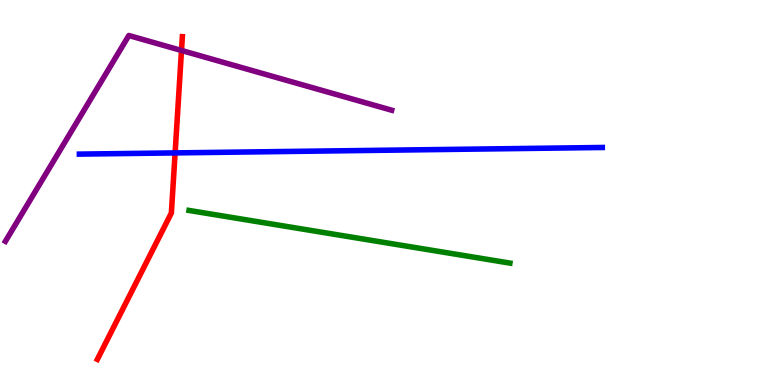[{'lines': ['blue', 'red'], 'intersections': [{'x': 2.26, 'y': 6.03}]}, {'lines': ['green', 'red'], 'intersections': []}, {'lines': ['purple', 'red'], 'intersections': [{'x': 2.34, 'y': 8.69}]}, {'lines': ['blue', 'green'], 'intersections': []}, {'lines': ['blue', 'purple'], 'intersections': []}, {'lines': ['green', 'purple'], 'intersections': []}]